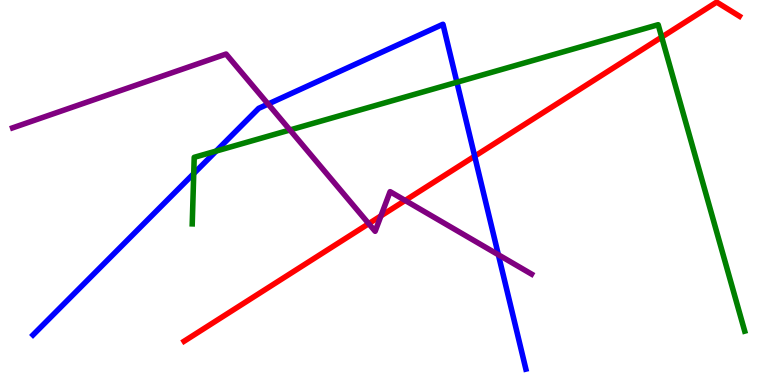[{'lines': ['blue', 'red'], 'intersections': [{'x': 6.12, 'y': 5.94}]}, {'lines': ['green', 'red'], 'intersections': [{'x': 8.54, 'y': 9.04}]}, {'lines': ['purple', 'red'], 'intersections': [{'x': 4.76, 'y': 4.19}, {'x': 4.92, 'y': 4.39}, {'x': 5.23, 'y': 4.79}]}, {'lines': ['blue', 'green'], 'intersections': [{'x': 2.5, 'y': 5.49}, {'x': 2.79, 'y': 6.08}, {'x': 5.9, 'y': 7.86}]}, {'lines': ['blue', 'purple'], 'intersections': [{'x': 3.46, 'y': 7.3}, {'x': 6.43, 'y': 3.38}]}, {'lines': ['green', 'purple'], 'intersections': [{'x': 3.74, 'y': 6.62}]}]